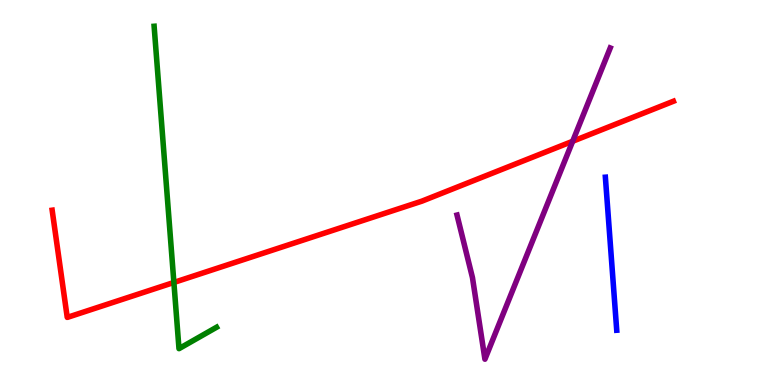[{'lines': ['blue', 'red'], 'intersections': []}, {'lines': ['green', 'red'], 'intersections': [{'x': 2.24, 'y': 2.66}]}, {'lines': ['purple', 'red'], 'intersections': [{'x': 7.39, 'y': 6.33}]}, {'lines': ['blue', 'green'], 'intersections': []}, {'lines': ['blue', 'purple'], 'intersections': []}, {'lines': ['green', 'purple'], 'intersections': []}]